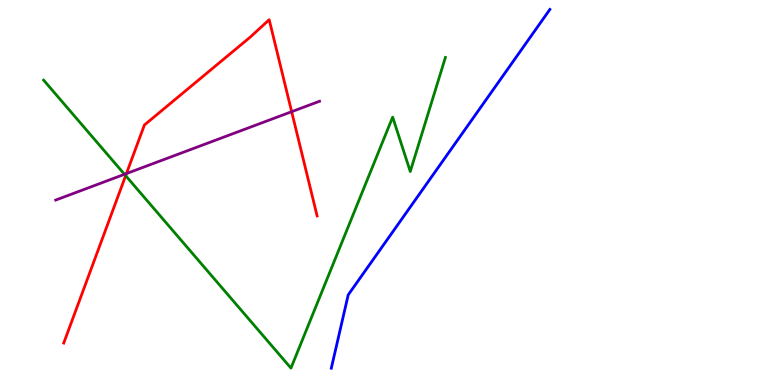[{'lines': ['blue', 'red'], 'intersections': []}, {'lines': ['green', 'red'], 'intersections': [{'x': 1.62, 'y': 5.44}]}, {'lines': ['purple', 'red'], 'intersections': [{'x': 1.63, 'y': 5.49}, {'x': 3.76, 'y': 7.1}]}, {'lines': ['blue', 'green'], 'intersections': []}, {'lines': ['blue', 'purple'], 'intersections': []}, {'lines': ['green', 'purple'], 'intersections': [{'x': 1.61, 'y': 5.47}]}]